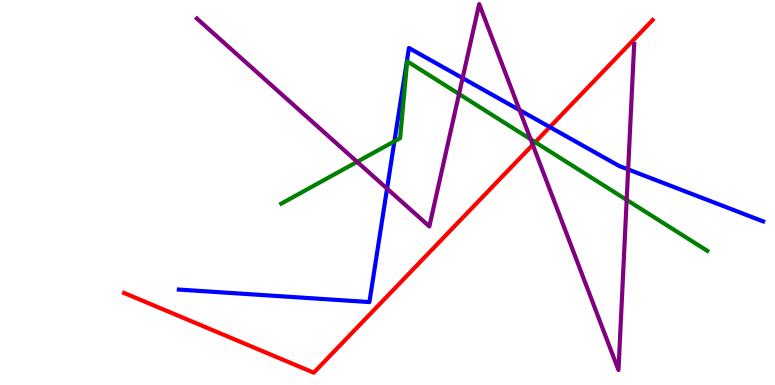[{'lines': ['blue', 'red'], 'intersections': [{'x': 7.09, 'y': 6.7}]}, {'lines': ['green', 'red'], 'intersections': [{'x': 6.91, 'y': 6.31}]}, {'lines': ['purple', 'red'], 'intersections': [{'x': 6.87, 'y': 6.24}]}, {'lines': ['blue', 'green'], 'intersections': [{'x': 5.09, 'y': 6.33}]}, {'lines': ['blue', 'purple'], 'intersections': [{'x': 4.99, 'y': 5.1}, {'x': 5.97, 'y': 7.97}, {'x': 6.7, 'y': 7.14}, {'x': 8.11, 'y': 5.6}]}, {'lines': ['green', 'purple'], 'intersections': [{'x': 4.61, 'y': 5.8}, {'x': 5.92, 'y': 7.56}, {'x': 6.85, 'y': 6.38}, {'x': 8.09, 'y': 4.81}]}]